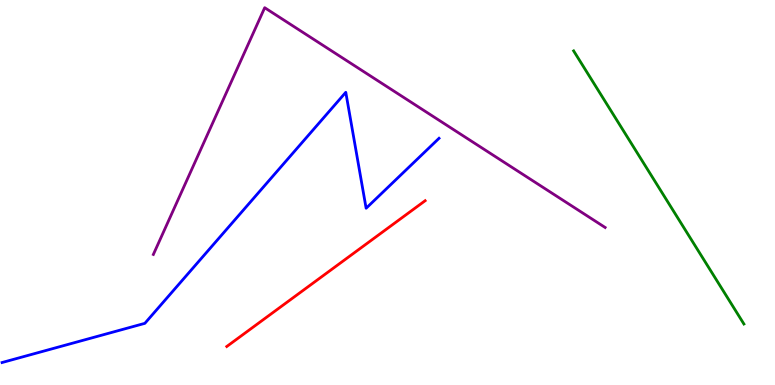[{'lines': ['blue', 'red'], 'intersections': []}, {'lines': ['green', 'red'], 'intersections': []}, {'lines': ['purple', 'red'], 'intersections': []}, {'lines': ['blue', 'green'], 'intersections': []}, {'lines': ['blue', 'purple'], 'intersections': []}, {'lines': ['green', 'purple'], 'intersections': []}]